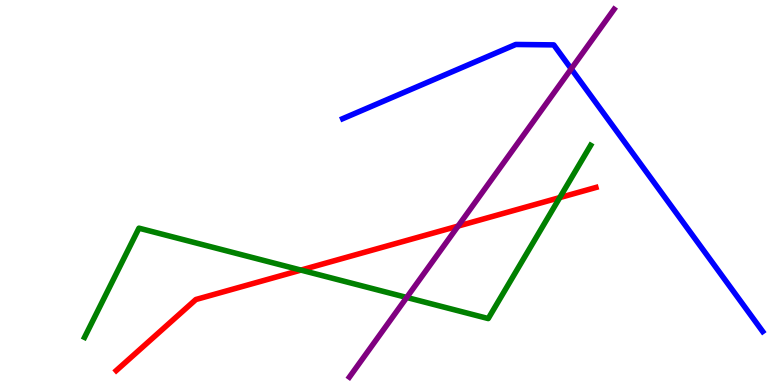[{'lines': ['blue', 'red'], 'intersections': []}, {'lines': ['green', 'red'], 'intersections': [{'x': 3.88, 'y': 2.98}, {'x': 7.22, 'y': 4.87}]}, {'lines': ['purple', 'red'], 'intersections': [{'x': 5.91, 'y': 4.13}]}, {'lines': ['blue', 'green'], 'intersections': []}, {'lines': ['blue', 'purple'], 'intersections': [{'x': 7.37, 'y': 8.21}]}, {'lines': ['green', 'purple'], 'intersections': [{'x': 5.25, 'y': 2.27}]}]